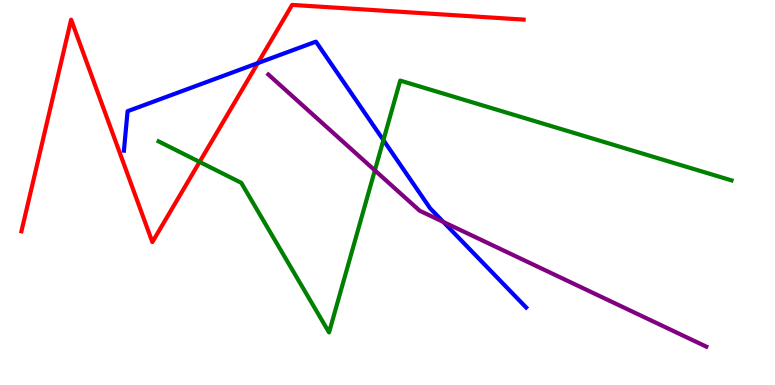[{'lines': ['blue', 'red'], 'intersections': [{'x': 3.33, 'y': 8.36}]}, {'lines': ['green', 'red'], 'intersections': [{'x': 2.58, 'y': 5.79}]}, {'lines': ['purple', 'red'], 'intersections': []}, {'lines': ['blue', 'green'], 'intersections': [{'x': 4.95, 'y': 6.36}]}, {'lines': ['blue', 'purple'], 'intersections': [{'x': 5.72, 'y': 4.24}]}, {'lines': ['green', 'purple'], 'intersections': [{'x': 4.84, 'y': 5.57}]}]